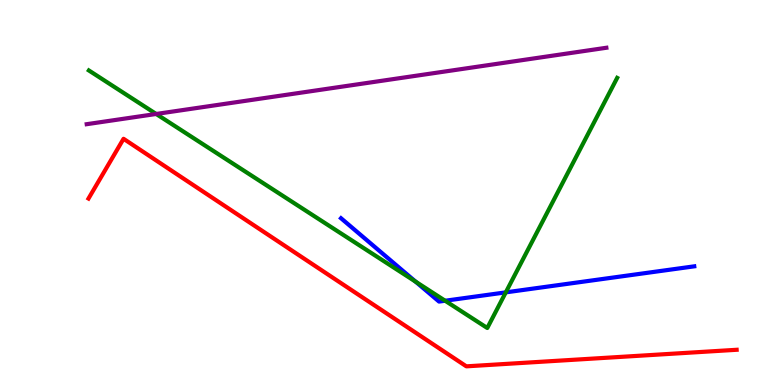[{'lines': ['blue', 'red'], 'intersections': []}, {'lines': ['green', 'red'], 'intersections': []}, {'lines': ['purple', 'red'], 'intersections': []}, {'lines': ['blue', 'green'], 'intersections': [{'x': 5.36, 'y': 2.68}, {'x': 5.74, 'y': 2.19}, {'x': 6.53, 'y': 2.41}]}, {'lines': ['blue', 'purple'], 'intersections': []}, {'lines': ['green', 'purple'], 'intersections': [{'x': 2.02, 'y': 7.04}]}]